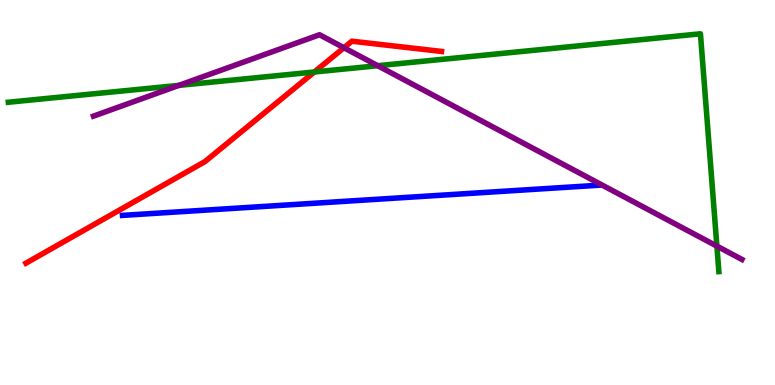[{'lines': ['blue', 'red'], 'intersections': []}, {'lines': ['green', 'red'], 'intersections': [{'x': 4.06, 'y': 8.13}]}, {'lines': ['purple', 'red'], 'intersections': [{'x': 4.44, 'y': 8.76}]}, {'lines': ['blue', 'green'], 'intersections': []}, {'lines': ['blue', 'purple'], 'intersections': []}, {'lines': ['green', 'purple'], 'intersections': [{'x': 2.31, 'y': 7.78}, {'x': 4.87, 'y': 8.29}, {'x': 9.25, 'y': 3.61}]}]